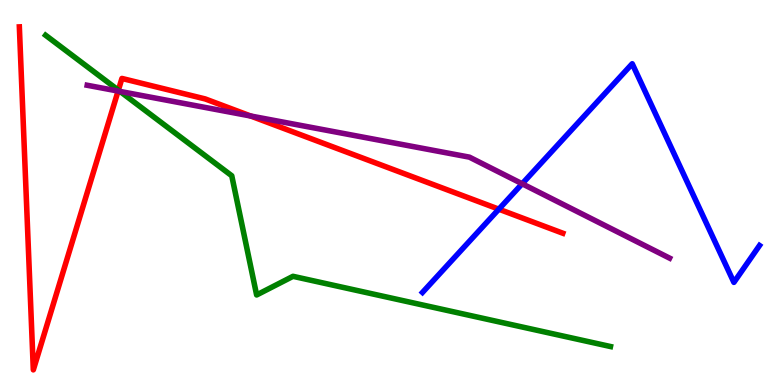[{'lines': ['blue', 'red'], 'intersections': [{'x': 6.44, 'y': 4.57}]}, {'lines': ['green', 'red'], 'intersections': [{'x': 1.53, 'y': 7.66}]}, {'lines': ['purple', 'red'], 'intersections': [{'x': 1.52, 'y': 7.63}, {'x': 3.23, 'y': 6.99}]}, {'lines': ['blue', 'green'], 'intersections': []}, {'lines': ['blue', 'purple'], 'intersections': [{'x': 6.74, 'y': 5.23}]}, {'lines': ['green', 'purple'], 'intersections': [{'x': 1.55, 'y': 7.62}]}]